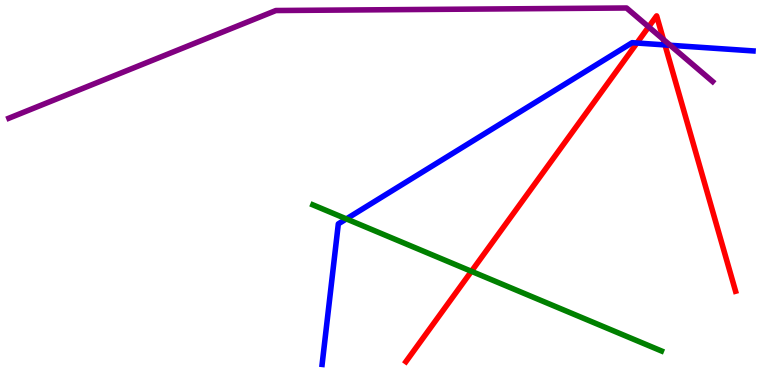[{'lines': ['blue', 'red'], 'intersections': [{'x': 8.22, 'y': 8.88}, {'x': 8.58, 'y': 8.83}]}, {'lines': ['green', 'red'], 'intersections': [{'x': 6.08, 'y': 2.95}]}, {'lines': ['purple', 'red'], 'intersections': [{'x': 8.37, 'y': 9.3}, {'x': 8.56, 'y': 8.97}]}, {'lines': ['blue', 'green'], 'intersections': [{'x': 4.47, 'y': 4.31}]}, {'lines': ['blue', 'purple'], 'intersections': [{'x': 8.65, 'y': 8.82}]}, {'lines': ['green', 'purple'], 'intersections': []}]